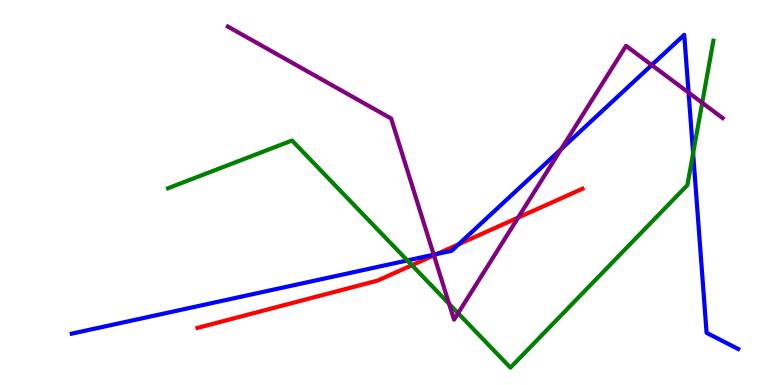[{'lines': ['blue', 'red'], 'intersections': [{'x': 5.64, 'y': 3.4}, {'x': 5.92, 'y': 3.66}]}, {'lines': ['green', 'red'], 'intersections': [{'x': 5.32, 'y': 3.11}]}, {'lines': ['purple', 'red'], 'intersections': [{'x': 5.6, 'y': 3.37}, {'x': 6.69, 'y': 4.35}]}, {'lines': ['blue', 'green'], 'intersections': [{'x': 5.26, 'y': 3.24}, {'x': 8.94, 'y': 6.02}]}, {'lines': ['blue', 'purple'], 'intersections': [{'x': 5.6, 'y': 3.38}, {'x': 7.24, 'y': 6.13}, {'x': 8.41, 'y': 8.31}, {'x': 8.88, 'y': 7.59}]}, {'lines': ['green', 'purple'], 'intersections': [{'x': 5.79, 'y': 2.11}, {'x': 5.91, 'y': 1.86}, {'x': 9.06, 'y': 7.33}]}]